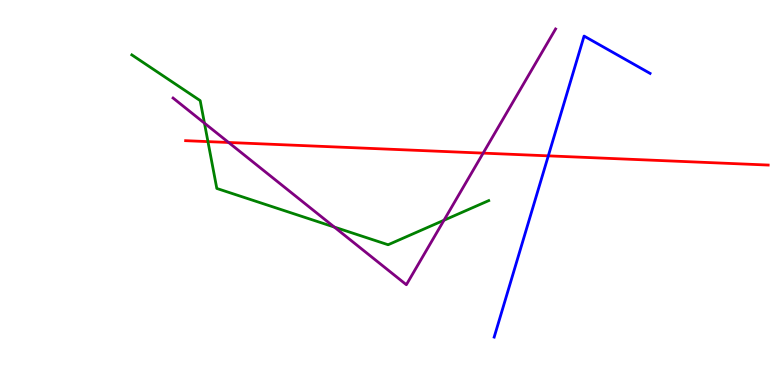[{'lines': ['blue', 'red'], 'intersections': [{'x': 7.07, 'y': 5.95}]}, {'lines': ['green', 'red'], 'intersections': [{'x': 2.68, 'y': 6.32}]}, {'lines': ['purple', 'red'], 'intersections': [{'x': 2.95, 'y': 6.3}, {'x': 6.23, 'y': 6.02}]}, {'lines': ['blue', 'green'], 'intersections': []}, {'lines': ['blue', 'purple'], 'intersections': []}, {'lines': ['green', 'purple'], 'intersections': [{'x': 2.64, 'y': 6.8}, {'x': 4.31, 'y': 4.1}, {'x': 5.73, 'y': 4.28}]}]